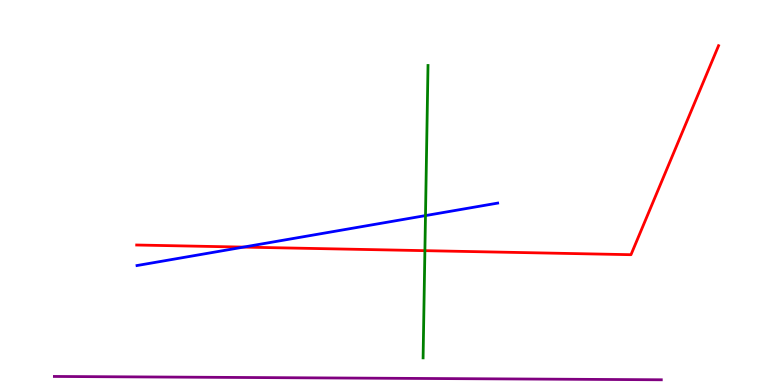[{'lines': ['blue', 'red'], 'intersections': [{'x': 3.14, 'y': 3.58}]}, {'lines': ['green', 'red'], 'intersections': [{'x': 5.48, 'y': 3.49}]}, {'lines': ['purple', 'red'], 'intersections': []}, {'lines': ['blue', 'green'], 'intersections': [{'x': 5.49, 'y': 4.4}]}, {'lines': ['blue', 'purple'], 'intersections': []}, {'lines': ['green', 'purple'], 'intersections': []}]